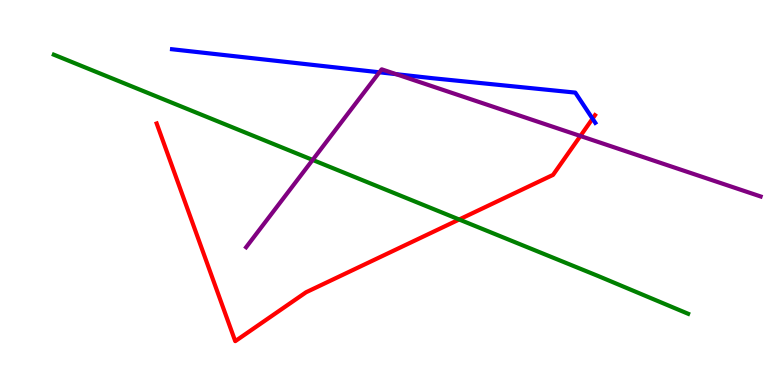[{'lines': ['blue', 'red'], 'intersections': [{'x': 7.65, 'y': 6.92}]}, {'lines': ['green', 'red'], 'intersections': [{'x': 5.92, 'y': 4.3}]}, {'lines': ['purple', 'red'], 'intersections': [{'x': 7.49, 'y': 6.47}]}, {'lines': ['blue', 'green'], 'intersections': []}, {'lines': ['blue', 'purple'], 'intersections': [{'x': 4.9, 'y': 8.12}, {'x': 5.11, 'y': 8.07}]}, {'lines': ['green', 'purple'], 'intersections': [{'x': 4.03, 'y': 5.85}]}]